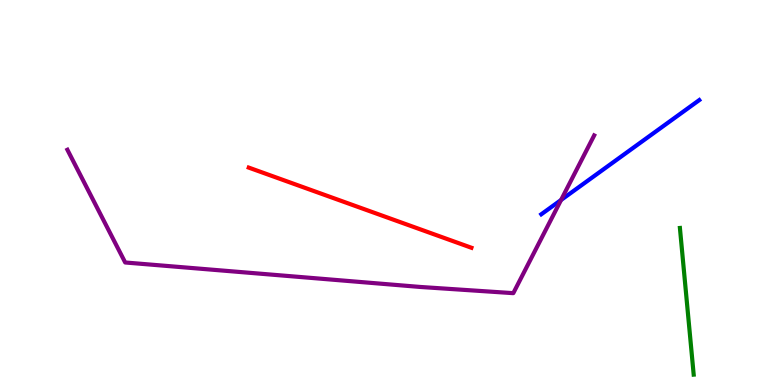[{'lines': ['blue', 'red'], 'intersections': []}, {'lines': ['green', 'red'], 'intersections': []}, {'lines': ['purple', 'red'], 'intersections': []}, {'lines': ['blue', 'green'], 'intersections': []}, {'lines': ['blue', 'purple'], 'intersections': [{'x': 7.24, 'y': 4.81}]}, {'lines': ['green', 'purple'], 'intersections': []}]